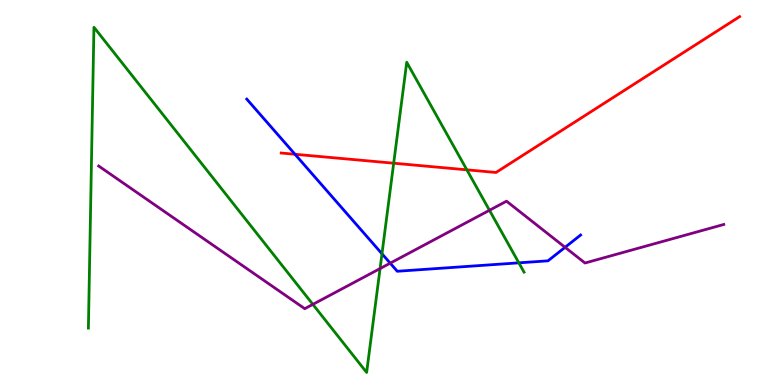[{'lines': ['blue', 'red'], 'intersections': [{'x': 3.81, 'y': 5.99}]}, {'lines': ['green', 'red'], 'intersections': [{'x': 5.08, 'y': 5.76}, {'x': 6.02, 'y': 5.59}]}, {'lines': ['purple', 'red'], 'intersections': []}, {'lines': ['blue', 'green'], 'intersections': [{'x': 4.93, 'y': 3.41}, {'x': 6.69, 'y': 3.17}]}, {'lines': ['blue', 'purple'], 'intersections': [{'x': 5.03, 'y': 3.16}, {'x': 7.29, 'y': 3.58}]}, {'lines': ['green', 'purple'], 'intersections': [{'x': 4.04, 'y': 2.09}, {'x': 4.9, 'y': 3.02}, {'x': 6.32, 'y': 4.54}]}]